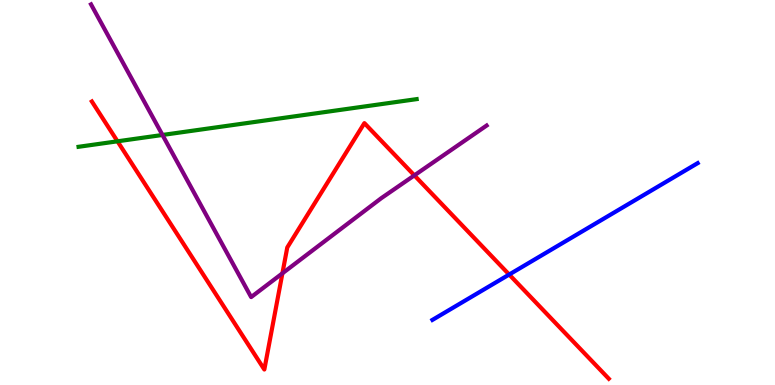[{'lines': ['blue', 'red'], 'intersections': [{'x': 6.57, 'y': 2.87}]}, {'lines': ['green', 'red'], 'intersections': [{'x': 1.52, 'y': 6.33}]}, {'lines': ['purple', 'red'], 'intersections': [{'x': 3.64, 'y': 2.9}, {'x': 5.35, 'y': 5.44}]}, {'lines': ['blue', 'green'], 'intersections': []}, {'lines': ['blue', 'purple'], 'intersections': []}, {'lines': ['green', 'purple'], 'intersections': [{'x': 2.1, 'y': 6.49}]}]